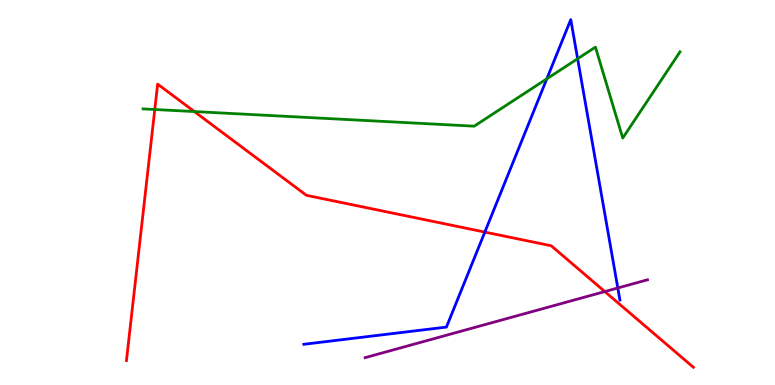[{'lines': ['blue', 'red'], 'intersections': [{'x': 6.26, 'y': 3.97}]}, {'lines': ['green', 'red'], 'intersections': [{'x': 2.0, 'y': 7.16}, {'x': 2.51, 'y': 7.1}]}, {'lines': ['purple', 'red'], 'intersections': [{'x': 7.8, 'y': 2.43}]}, {'lines': ['blue', 'green'], 'intersections': [{'x': 7.06, 'y': 7.95}, {'x': 7.45, 'y': 8.47}]}, {'lines': ['blue', 'purple'], 'intersections': [{'x': 7.97, 'y': 2.52}]}, {'lines': ['green', 'purple'], 'intersections': []}]